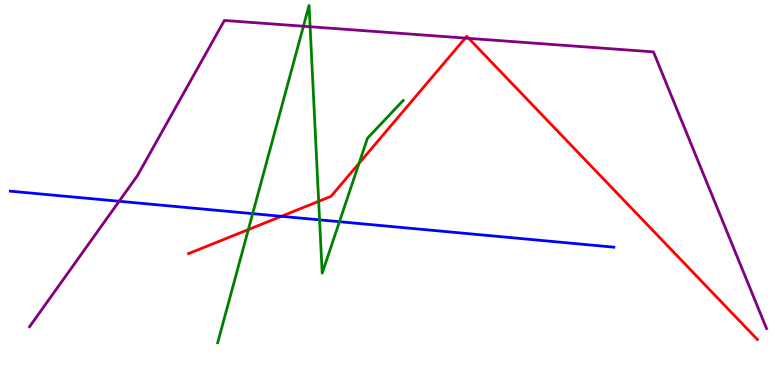[{'lines': ['blue', 'red'], 'intersections': [{'x': 3.63, 'y': 4.38}]}, {'lines': ['green', 'red'], 'intersections': [{'x': 3.2, 'y': 4.04}, {'x': 4.11, 'y': 4.77}, {'x': 4.63, 'y': 5.76}]}, {'lines': ['purple', 'red'], 'intersections': [{'x': 6.0, 'y': 9.01}, {'x': 6.05, 'y': 9.0}]}, {'lines': ['blue', 'green'], 'intersections': [{'x': 3.26, 'y': 4.45}, {'x': 4.12, 'y': 4.29}, {'x': 4.38, 'y': 4.24}]}, {'lines': ['blue', 'purple'], 'intersections': [{'x': 1.54, 'y': 4.77}]}, {'lines': ['green', 'purple'], 'intersections': [{'x': 3.92, 'y': 9.32}, {'x': 4.0, 'y': 9.31}]}]